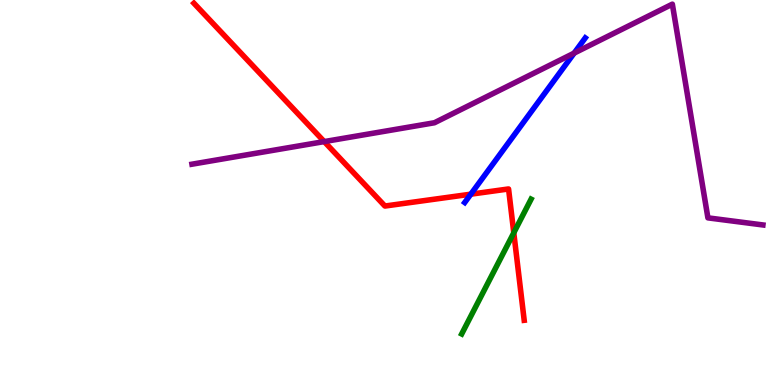[{'lines': ['blue', 'red'], 'intersections': [{'x': 6.08, 'y': 4.96}]}, {'lines': ['green', 'red'], 'intersections': [{'x': 6.63, 'y': 3.95}]}, {'lines': ['purple', 'red'], 'intersections': [{'x': 4.18, 'y': 6.32}]}, {'lines': ['blue', 'green'], 'intersections': []}, {'lines': ['blue', 'purple'], 'intersections': [{'x': 7.41, 'y': 8.62}]}, {'lines': ['green', 'purple'], 'intersections': []}]